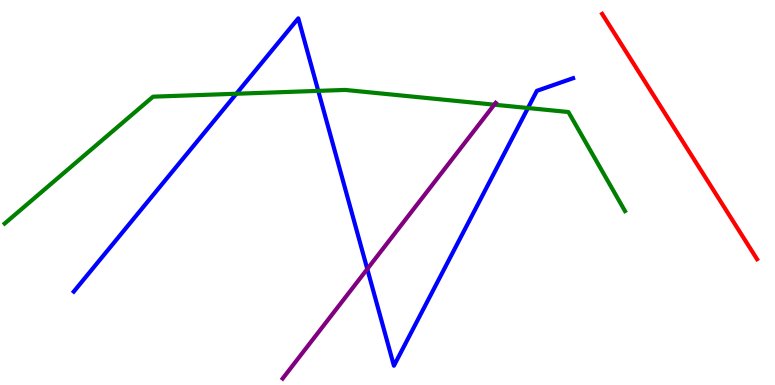[{'lines': ['blue', 'red'], 'intersections': []}, {'lines': ['green', 'red'], 'intersections': []}, {'lines': ['purple', 'red'], 'intersections': []}, {'lines': ['blue', 'green'], 'intersections': [{'x': 3.05, 'y': 7.57}, {'x': 4.11, 'y': 7.64}, {'x': 6.81, 'y': 7.19}]}, {'lines': ['blue', 'purple'], 'intersections': [{'x': 4.74, 'y': 3.01}]}, {'lines': ['green', 'purple'], 'intersections': [{'x': 6.38, 'y': 7.28}]}]